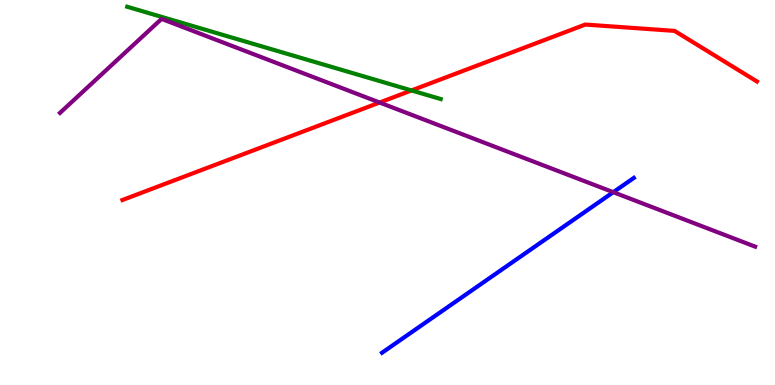[{'lines': ['blue', 'red'], 'intersections': []}, {'lines': ['green', 'red'], 'intersections': [{'x': 5.31, 'y': 7.65}]}, {'lines': ['purple', 'red'], 'intersections': [{'x': 4.9, 'y': 7.34}]}, {'lines': ['blue', 'green'], 'intersections': []}, {'lines': ['blue', 'purple'], 'intersections': [{'x': 7.91, 'y': 5.01}]}, {'lines': ['green', 'purple'], 'intersections': []}]